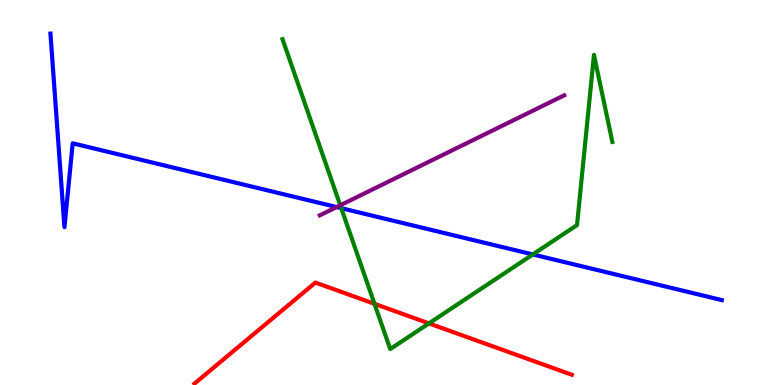[{'lines': ['blue', 'red'], 'intersections': []}, {'lines': ['green', 'red'], 'intersections': [{'x': 4.83, 'y': 2.11}, {'x': 5.53, 'y': 1.6}]}, {'lines': ['purple', 'red'], 'intersections': []}, {'lines': ['blue', 'green'], 'intersections': [{'x': 4.4, 'y': 4.59}, {'x': 6.87, 'y': 3.39}]}, {'lines': ['blue', 'purple'], 'intersections': [{'x': 4.34, 'y': 4.62}]}, {'lines': ['green', 'purple'], 'intersections': [{'x': 4.39, 'y': 4.67}]}]